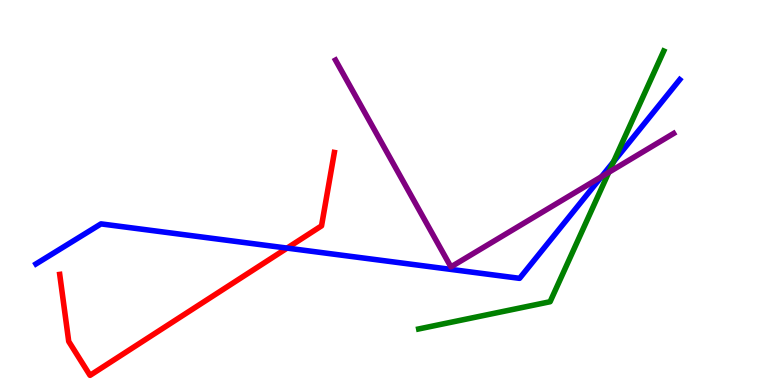[{'lines': ['blue', 'red'], 'intersections': [{'x': 3.7, 'y': 3.56}]}, {'lines': ['green', 'red'], 'intersections': []}, {'lines': ['purple', 'red'], 'intersections': []}, {'lines': ['blue', 'green'], 'intersections': [{'x': 7.92, 'y': 5.8}]}, {'lines': ['blue', 'purple'], 'intersections': [{'x': 7.76, 'y': 5.41}]}, {'lines': ['green', 'purple'], 'intersections': [{'x': 7.86, 'y': 5.52}]}]